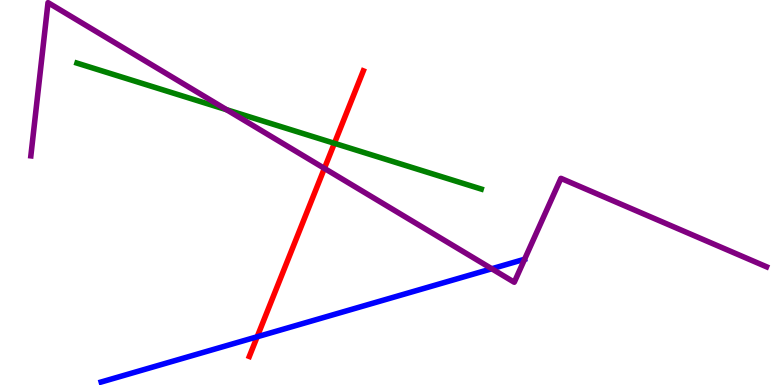[{'lines': ['blue', 'red'], 'intersections': [{'x': 3.32, 'y': 1.25}]}, {'lines': ['green', 'red'], 'intersections': [{'x': 4.31, 'y': 6.28}]}, {'lines': ['purple', 'red'], 'intersections': [{'x': 4.19, 'y': 5.63}]}, {'lines': ['blue', 'green'], 'intersections': []}, {'lines': ['blue', 'purple'], 'intersections': [{'x': 6.35, 'y': 3.02}]}, {'lines': ['green', 'purple'], 'intersections': [{'x': 2.92, 'y': 7.15}]}]